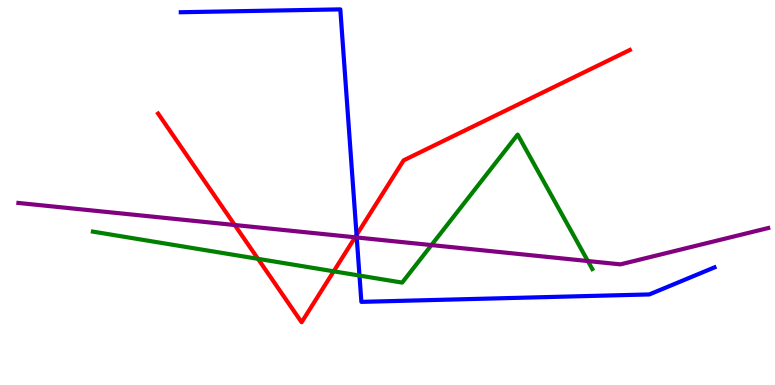[{'lines': ['blue', 'red'], 'intersections': [{'x': 4.6, 'y': 3.9}]}, {'lines': ['green', 'red'], 'intersections': [{'x': 3.33, 'y': 3.28}, {'x': 4.31, 'y': 2.95}]}, {'lines': ['purple', 'red'], 'intersections': [{'x': 3.03, 'y': 4.16}, {'x': 4.58, 'y': 3.84}]}, {'lines': ['blue', 'green'], 'intersections': [{'x': 4.64, 'y': 2.84}]}, {'lines': ['blue', 'purple'], 'intersections': [{'x': 4.6, 'y': 3.83}]}, {'lines': ['green', 'purple'], 'intersections': [{'x': 5.57, 'y': 3.63}, {'x': 7.59, 'y': 3.22}]}]